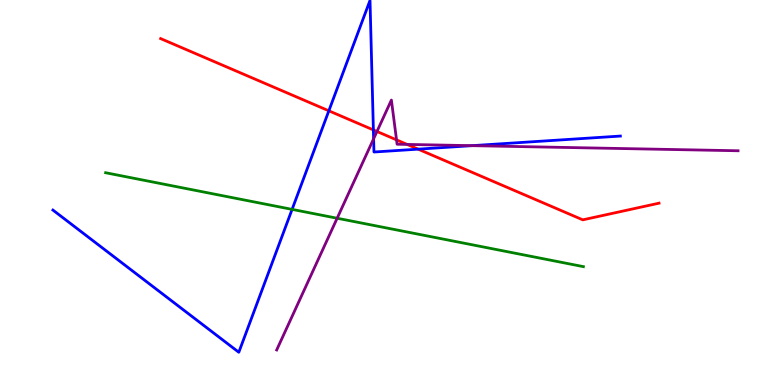[{'lines': ['blue', 'red'], 'intersections': [{'x': 4.24, 'y': 7.12}, {'x': 4.82, 'y': 6.63}, {'x': 5.4, 'y': 6.13}]}, {'lines': ['green', 'red'], 'intersections': []}, {'lines': ['purple', 'red'], 'intersections': [{'x': 4.86, 'y': 6.59}, {'x': 5.12, 'y': 6.37}, {'x': 5.25, 'y': 6.25}]}, {'lines': ['blue', 'green'], 'intersections': [{'x': 3.77, 'y': 4.56}]}, {'lines': ['blue', 'purple'], 'intersections': [{'x': 4.82, 'y': 6.39}, {'x': 6.09, 'y': 6.22}]}, {'lines': ['green', 'purple'], 'intersections': [{'x': 4.35, 'y': 4.33}]}]